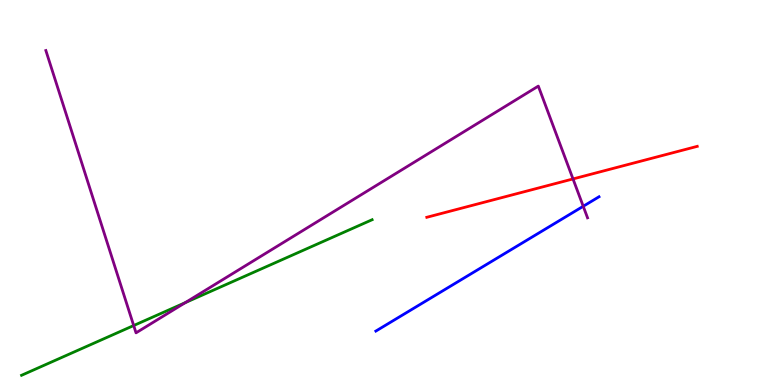[{'lines': ['blue', 'red'], 'intersections': []}, {'lines': ['green', 'red'], 'intersections': []}, {'lines': ['purple', 'red'], 'intersections': [{'x': 7.39, 'y': 5.35}]}, {'lines': ['blue', 'green'], 'intersections': []}, {'lines': ['blue', 'purple'], 'intersections': [{'x': 7.53, 'y': 4.64}]}, {'lines': ['green', 'purple'], 'intersections': [{'x': 1.72, 'y': 1.54}, {'x': 2.39, 'y': 2.14}]}]